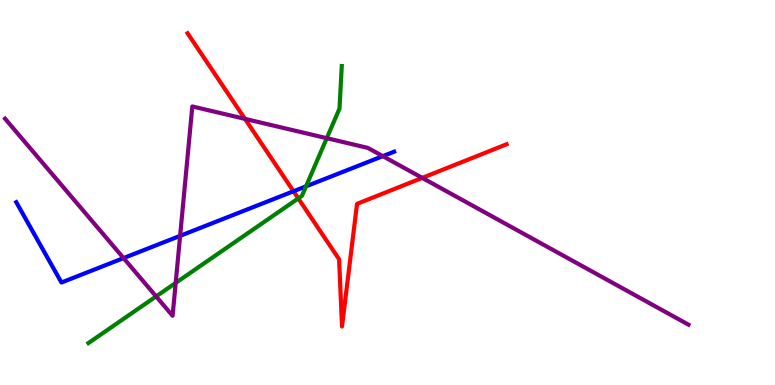[{'lines': ['blue', 'red'], 'intersections': [{'x': 3.79, 'y': 5.03}]}, {'lines': ['green', 'red'], 'intersections': [{'x': 3.85, 'y': 4.85}]}, {'lines': ['purple', 'red'], 'intersections': [{'x': 3.16, 'y': 6.91}, {'x': 5.45, 'y': 5.38}]}, {'lines': ['blue', 'green'], 'intersections': [{'x': 3.95, 'y': 5.16}]}, {'lines': ['blue', 'purple'], 'intersections': [{'x': 1.59, 'y': 3.3}, {'x': 2.32, 'y': 3.87}, {'x': 4.94, 'y': 5.94}]}, {'lines': ['green', 'purple'], 'intersections': [{'x': 2.01, 'y': 2.3}, {'x': 2.27, 'y': 2.65}, {'x': 4.22, 'y': 6.41}]}]